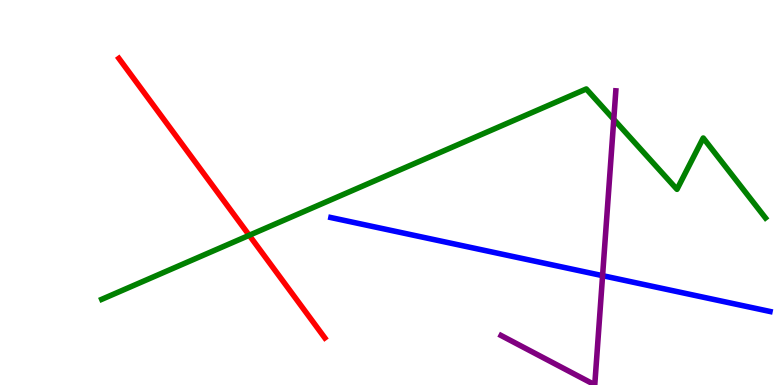[{'lines': ['blue', 'red'], 'intersections': []}, {'lines': ['green', 'red'], 'intersections': [{'x': 3.22, 'y': 3.89}]}, {'lines': ['purple', 'red'], 'intersections': []}, {'lines': ['blue', 'green'], 'intersections': []}, {'lines': ['blue', 'purple'], 'intersections': [{'x': 7.78, 'y': 2.84}]}, {'lines': ['green', 'purple'], 'intersections': [{'x': 7.92, 'y': 6.9}]}]